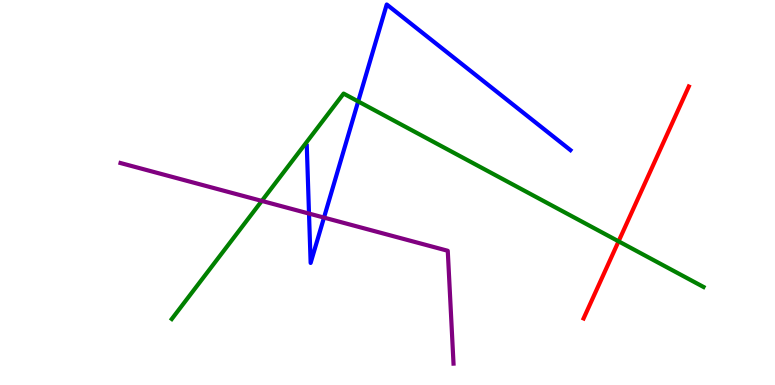[{'lines': ['blue', 'red'], 'intersections': []}, {'lines': ['green', 'red'], 'intersections': [{'x': 7.98, 'y': 3.73}]}, {'lines': ['purple', 'red'], 'intersections': []}, {'lines': ['blue', 'green'], 'intersections': [{'x': 4.62, 'y': 7.37}]}, {'lines': ['blue', 'purple'], 'intersections': [{'x': 3.99, 'y': 4.45}, {'x': 4.18, 'y': 4.35}]}, {'lines': ['green', 'purple'], 'intersections': [{'x': 3.38, 'y': 4.78}]}]